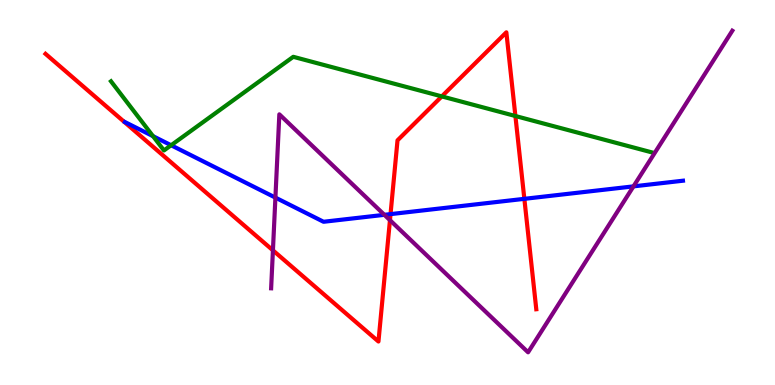[{'lines': ['blue', 'red'], 'intersections': [{'x': 5.04, 'y': 4.44}, {'x': 6.77, 'y': 4.84}]}, {'lines': ['green', 'red'], 'intersections': [{'x': 5.7, 'y': 7.5}, {'x': 6.65, 'y': 6.99}]}, {'lines': ['purple', 'red'], 'intersections': [{'x': 3.52, 'y': 3.5}, {'x': 5.03, 'y': 4.28}]}, {'lines': ['blue', 'green'], 'intersections': [{'x': 1.97, 'y': 6.46}, {'x': 2.21, 'y': 6.23}]}, {'lines': ['blue', 'purple'], 'intersections': [{'x': 3.55, 'y': 4.87}, {'x': 4.96, 'y': 4.42}, {'x': 8.17, 'y': 5.16}]}, {'lines': ['green', 'purple'], 'intersections': []}]